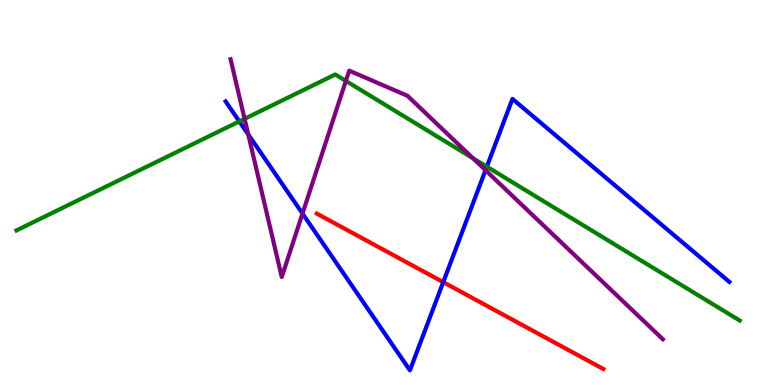[{'lines': ['blue', 'red'], 'intersections': [{'x': 5.72, 'y': 2.67}]}, {'lines': ['green', 'red'], 'intersections': []}, {'lines': ['purple', 'red'], 'intersections': []}, {'lines': ['blue', 'green'], 'intersections': [{'x': 3.09, 'y': 6.85}, {'x': 6.28, 'y': 5.67}]}, {'lines': ['blue', 'purple'], 'intersections': [{'x': 3.2, 'y': 6.51}, {'x': 3.9, 'y': 4.45}, {'x': 6.26, 'y': 5.58}]}, {'lines': ['green', 'purple'], 'intersections': [{'x': 3.16, 'y': 6.91}, {'x': 4.46, 'y': 7.9}, {'x': 6.1, 'y': 5.89}]}]